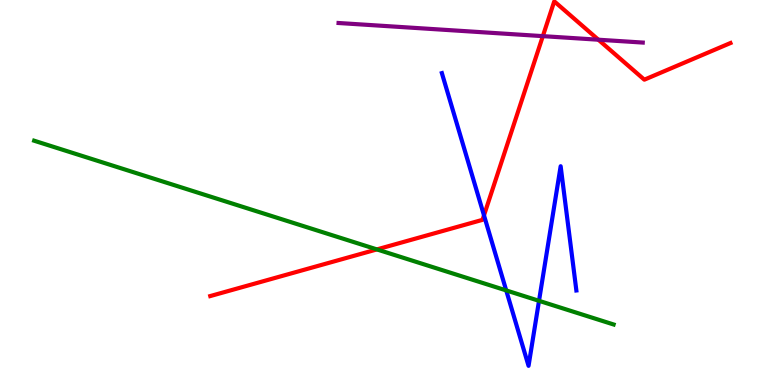[{'lines': ['blue', 'red'], 'intersections': [{'x': 6.25, 'y': 4.41}]}, {'lines': ['green', 'red'], 'intersections': [{'x': 4.86, 'y': 3.52}]}, {'lines': ['purple', 'red'], 'intersections': [{'x': 7.0, 'y': 9.06}, {'x': 7.72, 'y': 8.97}]}, {'lines': ['blue', 'green'], 'intersections': [{'x': 6.53, 'y': 2.46}, {'x': 6.96, 'y': 2.19}]}, {'lines': ['blue', 'purple'], 'intersections': []}, {'lines': ['green', 'purple'], 'intersections': []}]